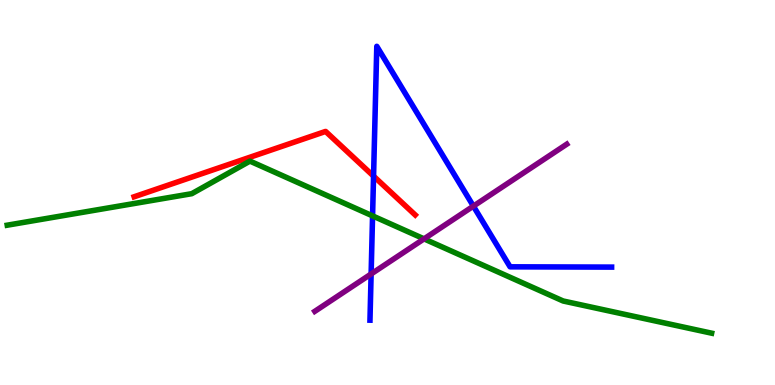[{'lines': ['blue', 'red'], 'intersections': [{'x': 4.82, 'y': 5.43}]}, {'lines': ['green', 'red'], 'intersections': []}, {'lines': ['purple', 'red'], 'intersections': []}, {'lines': ['blue', 'green'], 'intersections': [{'x': 4.81, 'y': 4.39}]}, {'lines': ['blue', 'purple'], 'intersections': [{'x': 4.79, 'y': 2.88}, {'x': 6.11, 'y': 4.65}]}, {'lines': ['green', 'purple'], 'intersections': [{'x': 5.47, 'y': 3.8}]}]